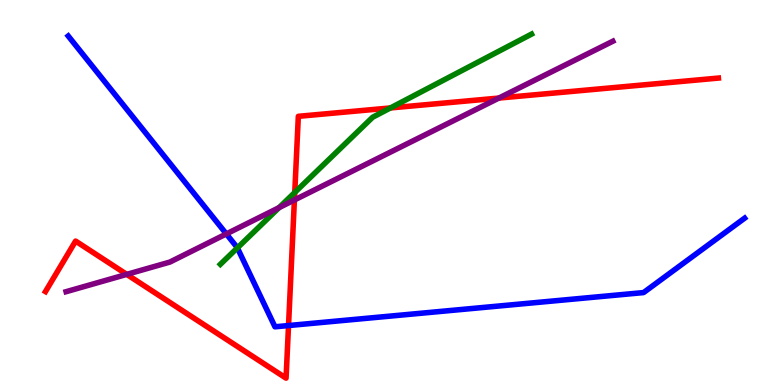[{'lines': ['blue', 'red'], 'intersections': [{'x': 3.72, 'y': 1.54}]}, {'lines': ['green', 'red'], 'intersections': [{'x': 3.8, 'y': 5.0}, {'x': 5.04, 'y': 7.2}]}, {'lines': ['purple', 'red'], 'intersections': [{'x': 1.64, 'y': 2.87}, {'x': 3.8, 'y': 4.81}, {'x': 6.44, 'y': 7.45}]}, {'lines': ['blue', 'green'], 'intersections': [{'x': 3.06, 'y': 3.56}]}, {'lines': ['blue', 'purple'], 'intersections': [{'x': 2.92, 'y': 3.92}]}, {'lines': ['green', 'purple'], 'intersections': [{'x': 3.6, 'y': 4.61}]}]